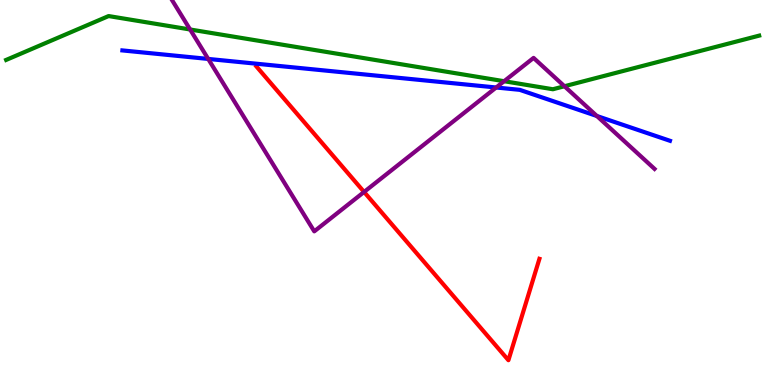[{'lines': ['blue', 'red'], 'intersections': []}, {'lines': ['green', 'red'], 'intersections': []}, {'lines': ['purple', 'red'], 'intersections': [{'x': 4.7, 'y': 5.01}]}, {'lines': ['blue', 'green'], 'intersections': []}, {'lines': ['blue', 'purple'], 'intersections': [{'x': 2.69, 'y': 8.47}, {'x': 6.4, 'y': 7.73}, {'x': 7.7, 'y': 6.99}]}, {'lines': ['green', 'purple'], 'intersections': [{'x': 2.45, 'y': 9.23}, {'x': 6.5, 'y': 7.89}, {'x': 7.28, 'y': 7.76}]}]